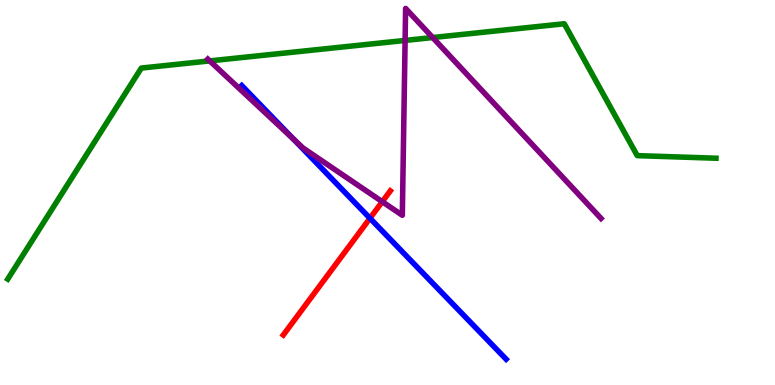[{'lines': ['blue', 'red'], 'intersections': [{'x': 4.77, 'y': 4.33}]}, {'lines': ['green', 'red'], 'intersections': []}, {'lines': ['purple', 'red'], 'intersections': [{'x': 4.93, 'y': 4.76}]}, {'lines': ['blue', 'green'], 'intersections': []}, {'lines': ['blue', 'purple'], 'intersections': [{'x': 3.79, 'y': 6.38}]}, {'lines': ['green', 'purple'], 'intersections': [{'x': 2.71, 'y': 8.42}, {'x': 5.23, 'y': 8.95}, {'x': 5.58, 'y': 9.02}]}]